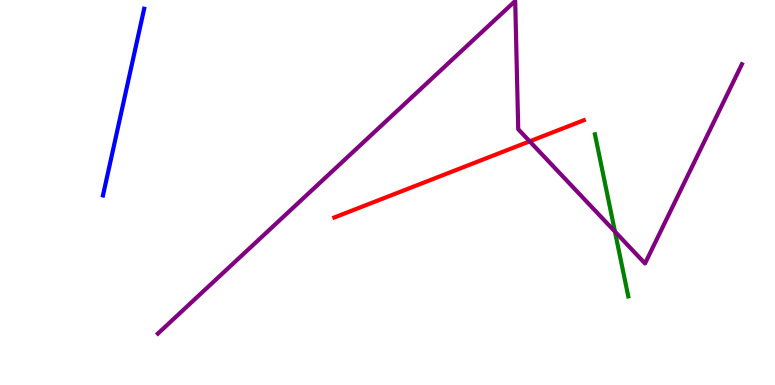[{'lines': ['blue', 'red'], 'intersections': []}, {'lines': ['green', 'red'], 'intersections': []}, {'lines': ['purple', 'red'], 'intersections': [{'x': 6.83, 'y': 6.33}]}, {'lines': ['blue', 'green'], 'intersections': []}, {'lines': ['blue', 'purple'], 'intersections': []}, {'lines': ['green', 'purple'], 'intersections': [{'x': 7.93, 'y': 3.98}]}]